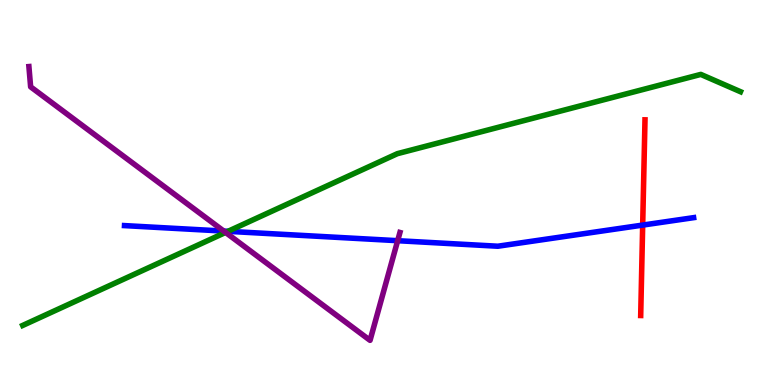[{'lines': ['blue', 'red'], 'intersections': [{'x': 8.29, 'y': 4.15}]}, {'lines': ['green', 'red'], 'intersections': []}, {'lines': ['purple', 'red'], 'intersections': []}, {'lines': ['blue', 'green'], 'intersections': [{'x': 2.94, 'y': 3.99}]}, {'lines': ['blue', 'purple'], 'intersections': [{'x': 2.89, 'y': 4.0}, {'x': 5.13, 'y': 3.75}]}, {'lines': ['green', 'purple'], 'intersections': [{'x': 2.91, 'y': 3.96}]}]